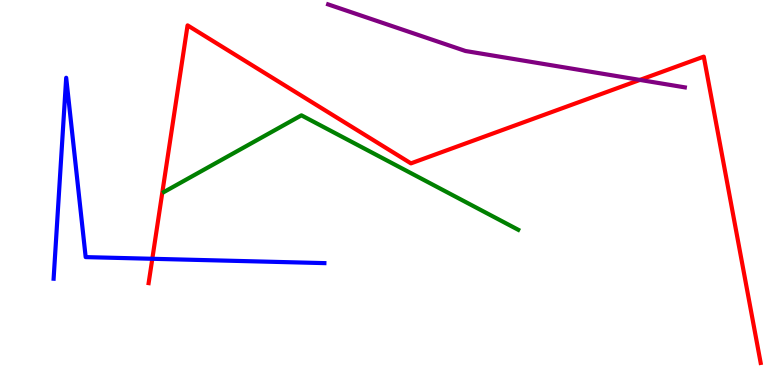[{'lines': ['blue', 'red'], 'intersections': [{'x': 1.97, 'y': 3.28}]}, {'lines': ['green', 'red'], 'intersections': []}, {'lines': ['purple', 'red'], 'intersections': [{'x': 8.26, 'y': 7.92}]}, {'lines': ['blue', 'green'], 'intersections': []}, {'lines': ['blue', 'purple'], 'intersections': []}, {'lines': ['green', 'purple'], 'intersections': []}]